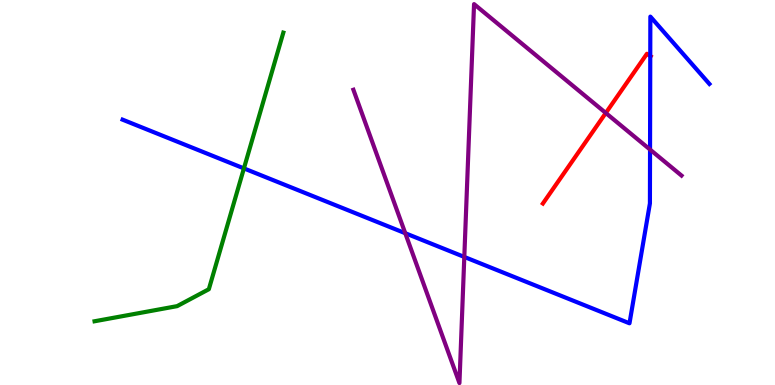[{'lines': ['blue', 'red'], 'intersections': [{'x': 8.39, 'y': 8.55}]}, {'lines': ['green', 'red'], 'intersections': []}, {'lines': ['purple', 'red'], 'intersections': [{'x': 7.82, 'y': 7.07}]}, {'lines': ['blue', 'green'], 'intersections': [{'x': 3.15, 'y': 5.63}]}, {'lines': ['blue', 'purple'], 'intersections': [{'x': 5.23, 'y': 3.94}, {'x': 5.99, 'y': 3.33}, {'x': 8.39, 'y': 6.12}]}, {'lines': ['green', 'purple'], 'intersections': []}]